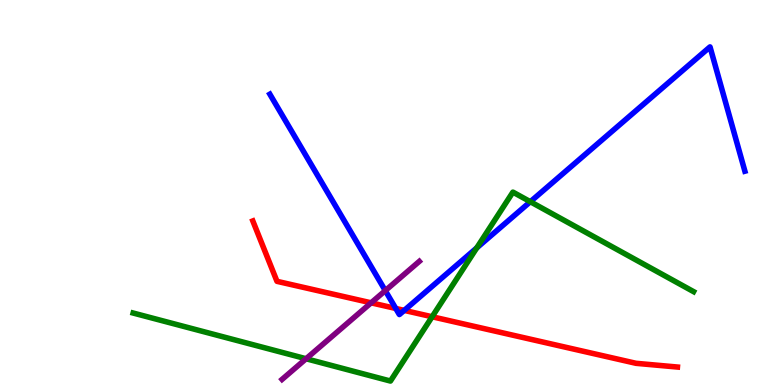[{'lines': ['blue', 'red'], 'intersections': [{'x': 5.11, 'y': 1.99}, {'x': 5.22, 'y': 1.94}]}, {'lines': ['green', 'red'], 'intersections': [{'x': 5.58, 'y': 1.77}]}, {'lines': ['purple', 'red'], 'intersections': [{'x': 4.79, 'y': 2.13}]}, {'lines': ['blue', 'green'], 'intersections': [{'x': 6.15, 'y': 3.56}, {'x': 6.84, 'y': 4.76}]}, {'lines': ['blue', 'purple'], 'intersections': [{'x': 4.97, 'y': 2.45}]}, {'lines': ['green', 'purple'], 'intersections': [{'x': 3.95, 'y': 0.682}]}]